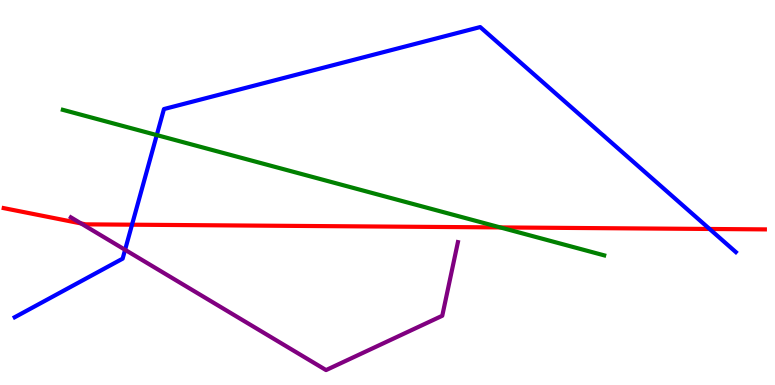[{'lines': ['blue', 'red'], 'intersections': [{'x': 1.7, 'y': 4.16}, {'x': 9.16, 'y': 4.05}]}, {'lines': ['green', 'red'], 'intersections': [{'x': 6.45, 'y': 4.09}]}, {'lines': ['purple', 'red'], 'intersections': [{'x': 1.05, 'y': 4.2}]}, {'lines': ['blue', 'green'], 'intersections': [{'x': 2.02, 'y': 6.49}]}, {'lines': ['blue', 'purple'], 'intersections': [{'x': 1.61, 'y': 3.51}]}, {'lines': ['green', 'purple'], 'intersections': []}]